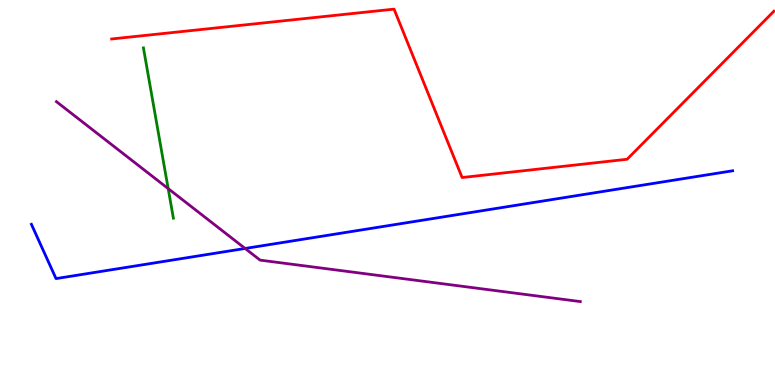[{'lines': ['blue', 'red'], 'intersections': []}, {'lines': ['green', 'red'], 'intersections': []}, {'lines': ['purple', 'red'], 'intersections': []}, {'lines': ['blue', 'green'], 'intersections': []}, {'lines': ['blue', 'purple'], 'intersections': [{'x': 3.16, 'y': 3.55}]}, {'lines': ['green', 'purple'], 'intersections': [{'x': 2.17, 'y': 5.1}]}]